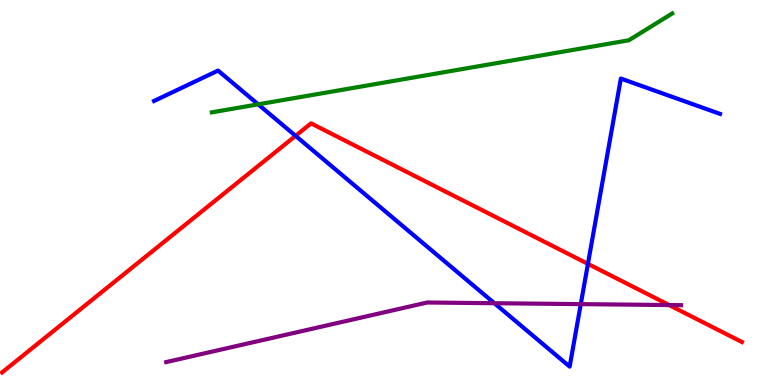[{'lines': ['blue', 'red'], 'intersections': [{'x': 3.81, 'y': 6.47}, {'x': 7.59, 'y': 3.15}]}, {'lines': ['green', 'red'], 'intersections': []}, {'lines': ['purple', 'red'], 'intersections': [{'x': 8.63, 'y': 2.08}]}, {'lines': ['blue', 'green'], 'intersections': [{'x': 3.33, 'y': 7.29}]}, {'lines': ['blue', 'purple'], 'intersections': [{'x': 6.38, 'y': 2.12}, {'x': 7.49, 'y': 2.1}]}, {'lines': ['green', 'purple'], 'intersections': []}]